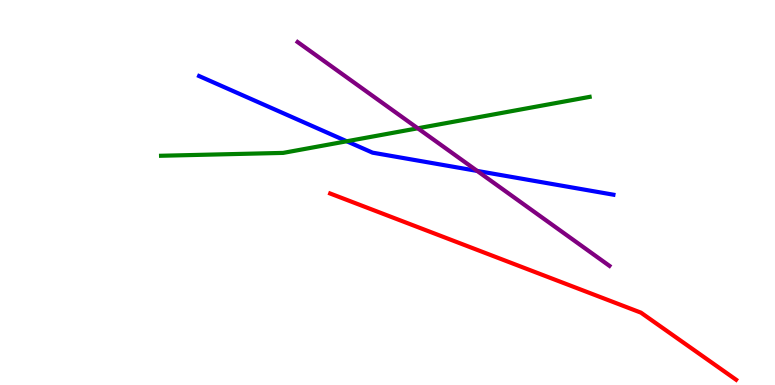[{'lines': ['blue', 'red'], 'intersections': []}, {'lines': ['green', 'red'], 'intersections': []}, {'lines': ['purple', 'red'], 'intersections': []}, {'lines': ['blue', 'green'], 'intersections': [{'x': 4.47, 'y': 6.33}]}, {'lines': ['blue', 'purple'], 'intersections': [{'x': 6.16, 'y': 5.56}]}, {'lines': ['green', 'purple'], 'intersections': [{'x': 5.39, 'y': 6.67}]}]